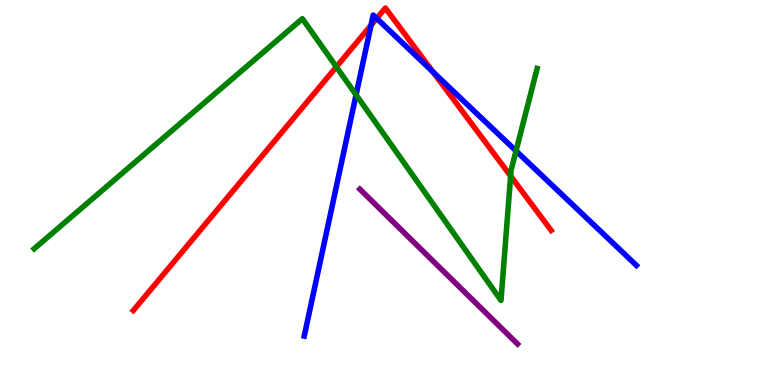[{'lines': ['blue', 'red'], 'intersections': [{'x': 4.79, 'y': 9.34}, {'x': 4.86, 'y': 9.52}, {'x': 5.59, 'y': 8.13}]}, {'lines': ['green', 'red'], 'intersections': [{'x': 4.34, 'y': 8.26}, {'x': 6.59, 'y': 5.43}]}, {'lines': ['purple', 'red'], 'intersections': []}, {'lines': ['blue', 'green'], 'intersections': [{'x': 4.59, 'y': 7.54}, {'x': 6.66, 'y': 6.08}]}, {'lines': ['blue', 'purple'], 'intersections': []}, {'lines': ['green', 'purple'], 'intersections': []}]